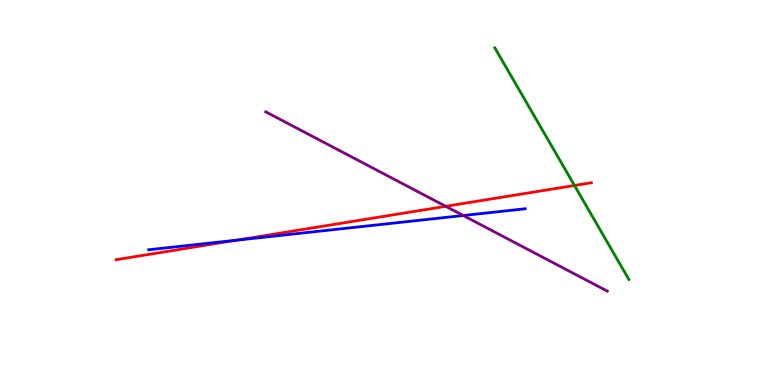[{'lines': ['blue', 'red'], 'intersections': [{'x': 3.05, 'y': 3.76}]}, {'lines': ['green', 'red'], 'intersections': [{'x': 7.41, 'y': 5.18}]}, {'lines': ['purple', 'red'], 'intersections': [{'x': 5.75, 'y': 4.64}]}, {'lines': ['blue', 'green'], 'intersections': []}, {'lines': ['blue', 'purple'], 'intersections': [{'x': 5.98, 'y': 4.4}]}, {'lines': ['green', 'purple'], 'intersections': []}]